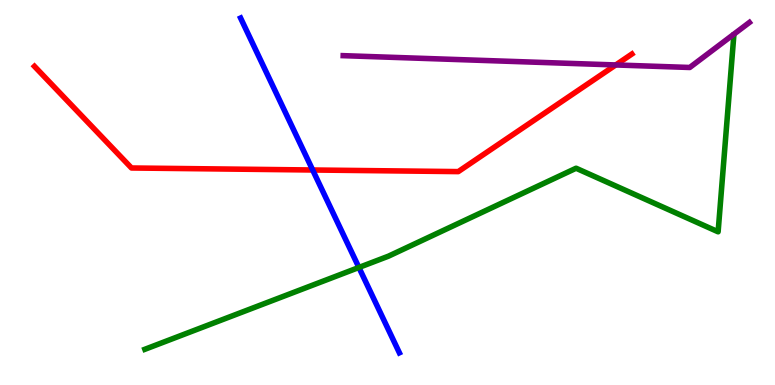[{'lines': ['blue', 'red'], 'intersections': [{'x': 4.03, 'y': 5.58}]}, {'lines': ['green', 'red'], 'intersections': []}, {'lines': ['purple', 'red'], 'intersections': [{'x': 7.95, 'y': 8.31}]}, {'lines': ['blue', 'green'], 'intersections': [{'x': 4.63, 'y': 3.05}]}, {'lines': ['blue', 'purple'], 'intersections': []}, {'lines': ['green', 'purple'], 'intersections': []}]